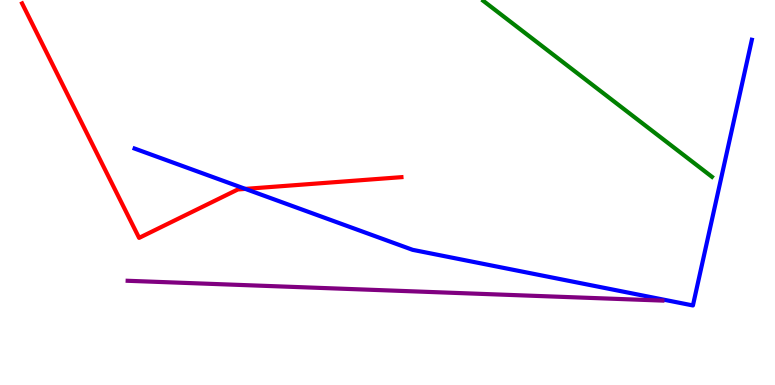[{'lines': ['blue', 'red'], 'intersections': [{'x': 3.17, 'y': 5.09}]}, {'lines': ['green', 'red'], 'intersections': []}, {'lines': ['purple', 'red'], 'intersections': []}, {'lines': ['blue', 'green'], 'intersections': []}, {'lines': ['blue', 'purple'], 'intersections': []}, {'lines': ['green', 'purple'], 'intersections': []}]